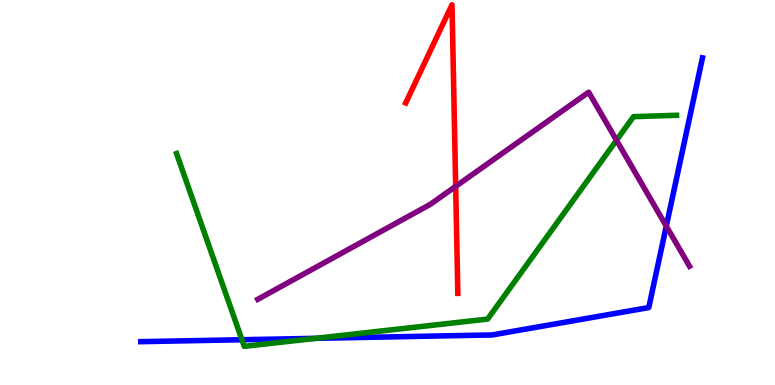[{'lines': ['blue', 'red'], 'intersections': []}, {'lines': ['green', 'red'], 'intersections': []}, {'lines': ['purple', 'red'], 'intersections': [{'x': 5.88, 'y': 5.16}]}, {'lines': ['blue', 'green'], 'intersections': [{'x': 3.12, 'y': 1.18}, {'x': 4.08, 'y': 1.21}]}, {'lines': ['blue', 'purple'], 'intersections': [{'x': 8.6, 'y': 4.13}]}, {'lines': ['green', 'purple'], 'intersections': [{'x': 7.96, 'y': 6.36}]}]